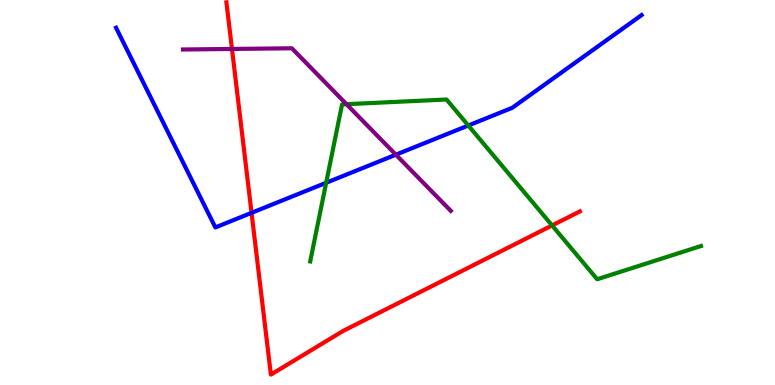[{'lines': ['blue', 'red'], 'intersections': [{'x': 3.25, 'y': 4.47}]}, {'lines': ['green', 'red'], 'intersections': [{'x': 7.12, 'y': 4.14}]}, {'lines': ['purple', 'red'], 'intersections': [{'x': 2.99, 'y': 8.73}]}, {'lines': ['blue', 'green'], 'intersections': [{'x': 4.21, 'y': 5.25}, {'x': 6.04, 'y': 6.74}]}, {'lines': ['blue', 'purple'], 'intersections': [{'x': 5.11, 'y': 5.98}]}, {'lines': ['green', 'purple'], 'intersections': [{'x': 4.47, 'y': 7.29}]}]